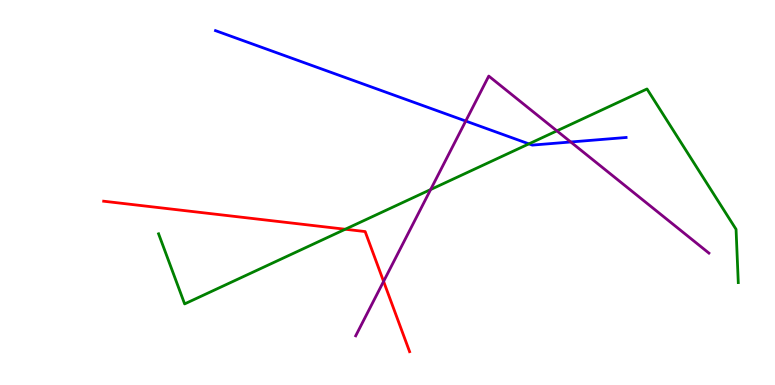[{'lines': ['blue', 'red'], 'intersections': []}, {'lines': ['green', 'red'], 'intersections': [{'x': 4.45, 'y': 4.05}]}, {'lines': ['purple', 'red'], 'intersections': [{'x': 4.95, 'y': 2.69}]}, {'lines': ['blue', 'green'], 'intersections': [{'x': 6.82, 'y': 6.26}]}, {'lines': ['blue', 'purple'], 'intersections': [{'x': 6.01, 'y': 6.86}, {'x': 7.36, 'y': 6.31}]}, {'lines': ['green', 'purple'], 'intersections': [{'x': 5.56, 'y': 5.08}, {'x': 7.19, 'y': 6.6}]}]